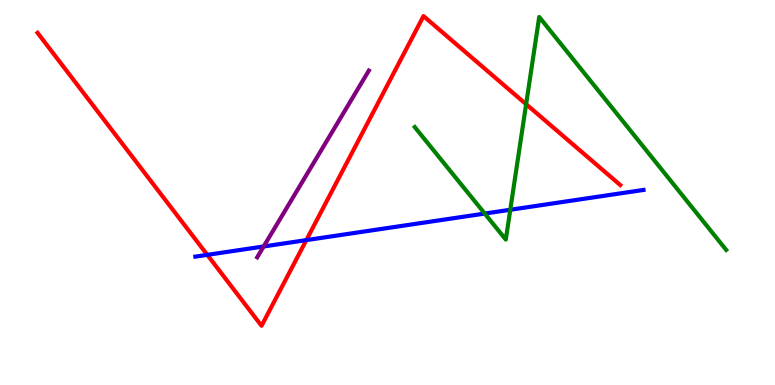[{'lines': ['blue', 'red'], 'intersections': [{'x': 2.67, 'y': 3.38}, {'x': 3.95, 'y': 3.76}]}, {'lines': ['green', 'red'], 'intersections': [{'x': 6.79, 'y': 7.29}]}, {'lines': ['purple', 'red'], 'intersections': []}, {'lines': ['blue', 'green'], 'intersections': [{'x': 6.25, 'y': 4.45}, {'x': 6.58, 'y': 4.55}]}, {'lines': ['blue', 'purple'], 'intersections': [{'x': 3.4, 'y': 3.6}]}, {'lines': ['green', 'purple'], 'intersections': []}]